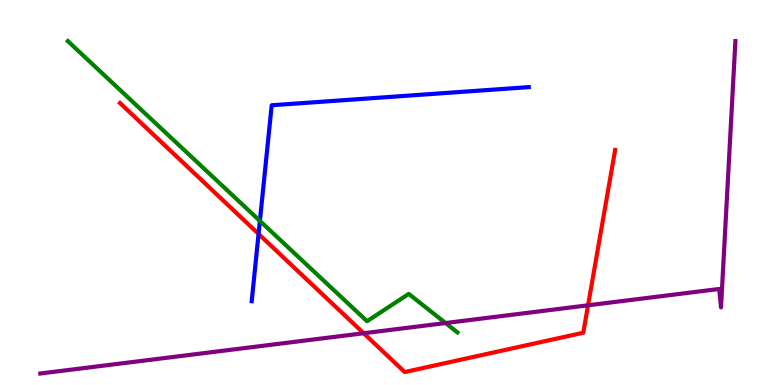[{'lines': ['blue', 'red'], 'intersections': [{'x': 3.34, 'y': 3.92}]}, {'lines': ['green', 'red'], 'intersections': []}, {'lines': ['purple', 'red'], 'intersections': [{'x': 4.69, 'y': 1.34}, {'x': 7.59, 'y': 2.07}]}, {'lines': ['blue', 'green'], 'intersections': [{'x': 3.35, 'y': 4.26}]}, {'lines': ['blue', 'purple'], 'intersections': []}, {'lines': ['green', 'purple'], 'intersections': [{'x': 5.75, 'y': 1.61}]}]